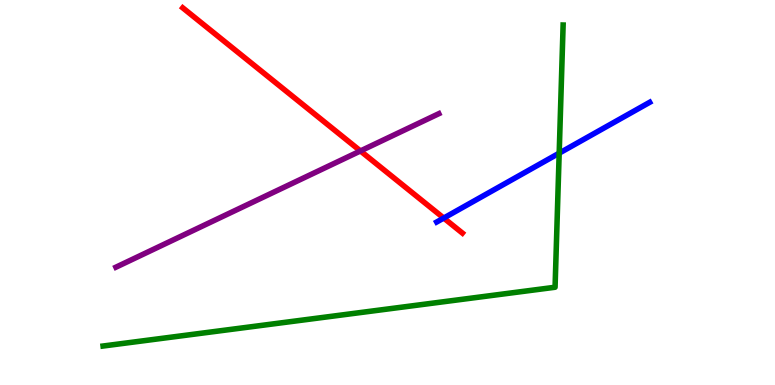[{'lines': ['blue', 'red'], 'intersections': [{'x': 5.73, 'y': 4.34}]}, {'lines': ['green', 'red'], 'intersections': []}, {'lines': ['purple', 'red'], 'intersections': [{'x': 4.65, 'y': 6.08}]}, {'lines': ['blue', 'green'], 'intersections': [{'x': 7.22, 'y': 6.02}]}, {'lines': ['blue', 'purple'], 'intersections': []}, {'lines': ['green', 'purple'], 'intersections': []}]